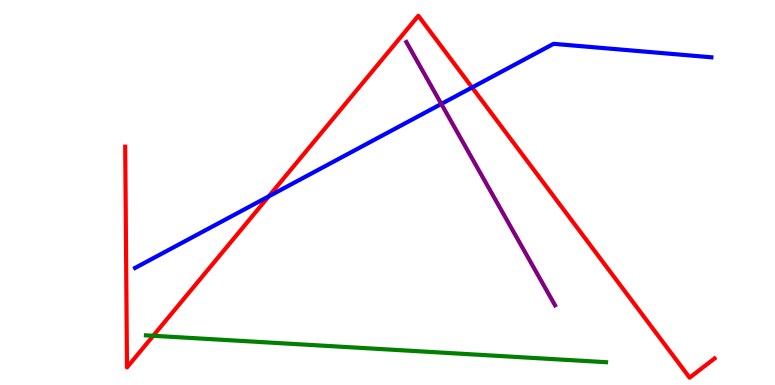[{'lines': ['blue', 'red'], 'intersections': [{'x': 3.47, 'y': 4.9}, {'x': 6.09, 'y': 7.73}]}, {'lines': ['green', 'red'], 'intersections': [{'x': 1.98, 'y': 1.28}]}, {'lines': ['purple', 'red'], 'intersections': []}, {'lines': ['blue', 'green'], 'intersections': []}, {'lines': ['blue', 'purple'], 'intersections': [{'x': 5.69, 'y': 7.3}]}, {'lines': ['green', 'purple'], 'intersections': []}]